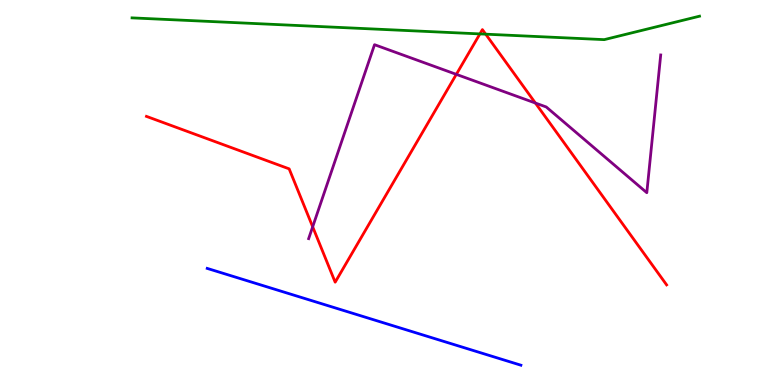[{'lines': ['blue', 'red'], 'intersections': []}, {'lines': ['green', 'red'], 'intersections': [{'x': 6.19, 'y': 9.12}, {'x': 6.27, 'y': 9.11}]}, {'lines': ['purple', 'red'], 'intersections': [{'x': 4.03, 'y': 4.11}, {'x': 5.89, 'y': 8.07}, {'x': 6.91, 'y': 7.32}]}, {'lines': ['blue', 'green'], 'intersections': []}, {'lines': ['blue', 'purple'], 'intersections': []}, {'lines': ['green', 'purple'], 'intersections': []}]